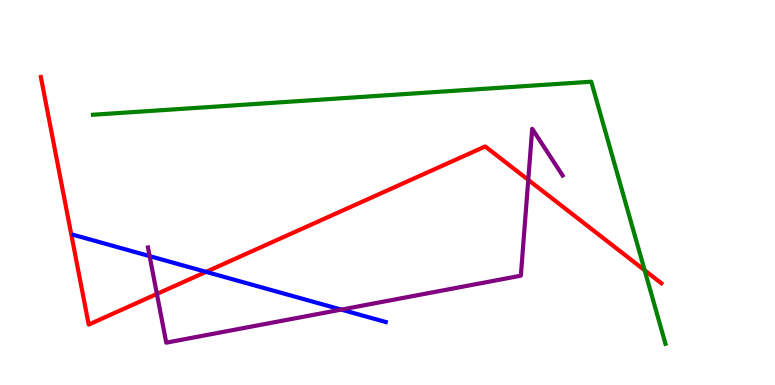[{'lines': ['blue', 'red'], 'intersections': [{'x': 2.66, 'y': 2.94}]}, {'lines': ['green', 'red'], 'intersections': [{'x': 8.32, 'y': 2.98}]}, {'lines': ['purple', 'red'], 'intersections': [{'x': 2.02, 'y': 2.37}, {'x': 6.82, 'y': 5.33}]}, {'lines': ['blue', 'green'], 'intersections': []}, {'lines': ['blue', 'purple'], 'intersections': [{'x': 1.93, 'y': 3.35}, {'x': 4.4, 'y': 1.96}]}, {'lines': ['green', 'purple'], 'intersections': []}]